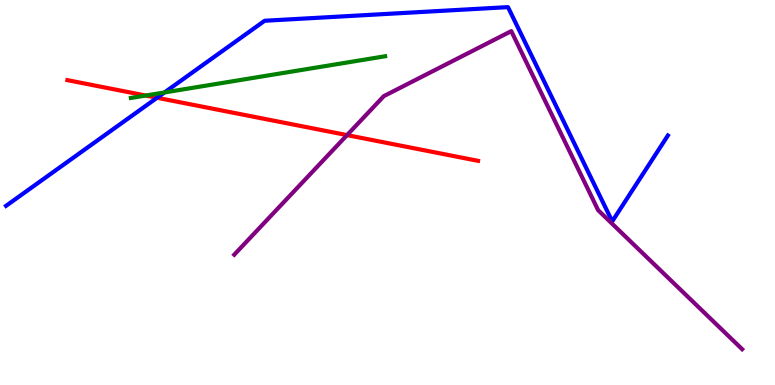[{'lines': ['blue', 'red'], 'intersections': [{'x': 2.03, 'y': 7.46}]}, {'lines': ['green', 'red'], 'intersections': [{'x': 1.88, 'y': 7.52}]}, {'lines': ['purple', 'red'], 'intersections': [{'x': 4.48, 'y': 6.49}]}, {'lines': ['blue', 'green'], 'intersections': [{'x': 2.12, 'y': 7.6}]}, {'lines': ['blue', 'purple'], 'intersections': []}, {'lines': ['green', 'purple'], 'intersections': []}]